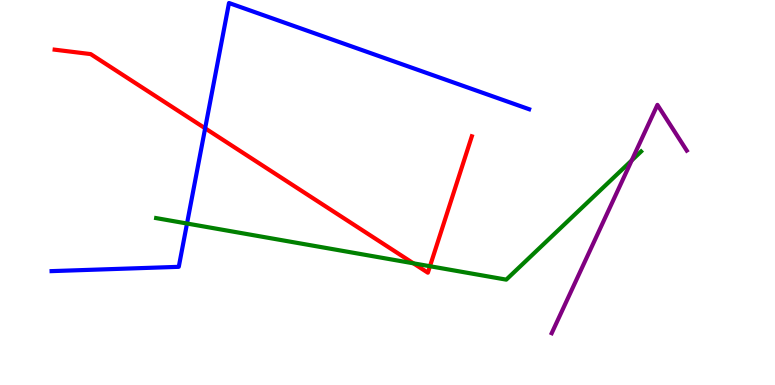[{'lines': ['blue', 'red'], 'intersections': [{'x': 2.65, 'y': 6.67}]}, {'lines': ['green', 'red'], 'intersections': [{'x': 5.33, 'y': 3.16}, {'x': 5.55, 'y': 3.08}]}, {'lines': ['purple', 'red'], 'intersections': []}, {'lines': ['blue', 'green'], 'intersections': [{'x': 2.41, 'y': 4.19}]}, {'lines': ['blue', 'purple'], 'intersections': []}, {'lines': ['green', 'purple'], 'intersections': [{'x': 8.15, 'y': 5.83}]}]